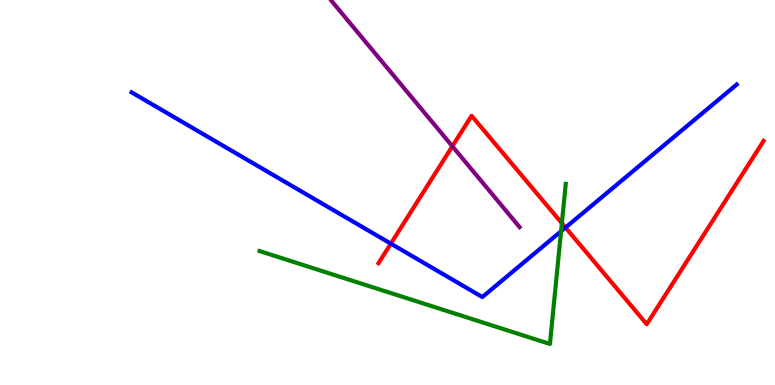[{'lines': ['blue', 'red'], 'intersections': [{'x': 5.04, 'y': 3.67}, {'x': 7.3, 'y': 4.09}]}, {'lines': ['green', 'red'], 'intersections': [{'x': 7.25, 'y': 4.2}]}, {'lines': ['purple', 'red'], 'intersections': [{'x': 5.84, 'y': 6.2}]}, {'lines': ['blue', 'green'], 'intersections': [{'x': 7.24, 'y': 3.99}]}, {'lines': ['blue', 'purple'], 'intersections': []}, {'lines': ['green', 'purple'], 'intersections': []}]